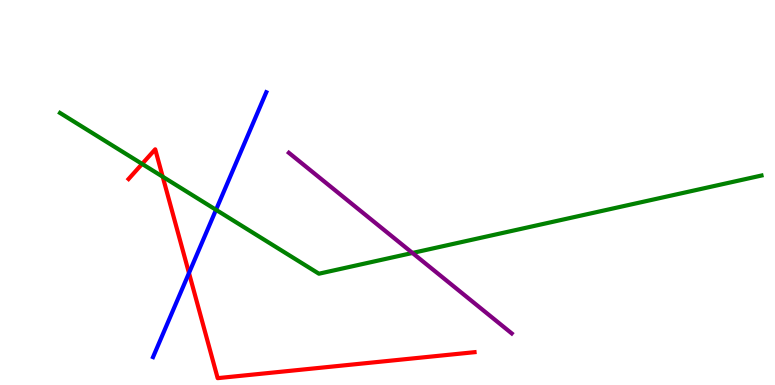[{'lines': ['blue', 'red'], 'intersections': [{'x': 2.44, 'y': 2.91}]}, {'lines': ['green', 'red'], 'intersections': [{'x': 1.83, 'y': 5.74}, {'x': 2.1, 'y': 5.41}]}, {'lines': ['purple', 'red'], 'intersections': []}, {'lines': ['blue', 'green'], 'intersections': [{'x': 2.79, 'y': 4.55}]}, {'lines': ['blue', 'purple'], 'intersections': []}, {'lines': ['green', 'purple'], 'intersections': [{'x': 5.32, 'y': 3.43}]}]